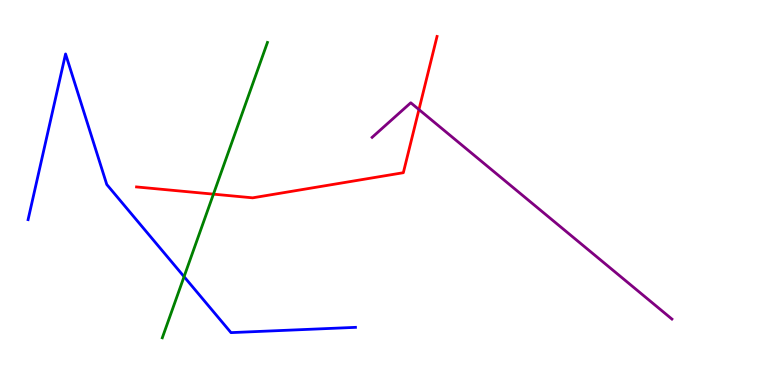[{'lines': ['blue', 'red'], 'intersections': []}, {'lines': ['green', 'red'], 'intersections': [{'x': 2.75, 'y': 4.96}]}, {'lines': ['purple', 'red'], 'intersections': [{'x': 5.41, 'y': 7.15}]}, {'lines': ['blue', 'green'], 'intersections': [{'x': 2.38, 'y': 2.81}]}, {'lines': ['blue', 'purple'], 'intersections': []}, {'lines': ['green', 'purple'], 'intersections': []}]